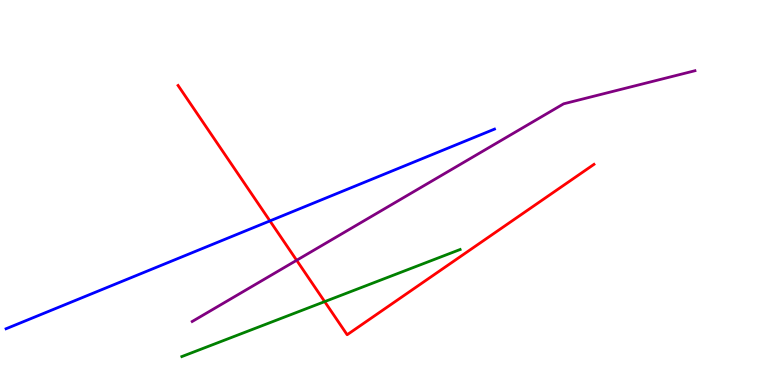[{'lines': ['blue', 'red'], 'intersections': [{'x': 3.48, 'y': 4.26}]}, {'lines': ['green', 'red'], 'intersections': [{'x': 4.19, 'y': 2.17}]}, {'lines': ['purple', 'red'], 'intersections': [{'x': 3.83, 'y': 3.24}]}, {'lines': ['blue', 'green'], 'intersections': []}, {'lines': ['blue', 'purple'], 'intersections': []}, {'lines': ['green', 'purple'], 'intersections': []}]